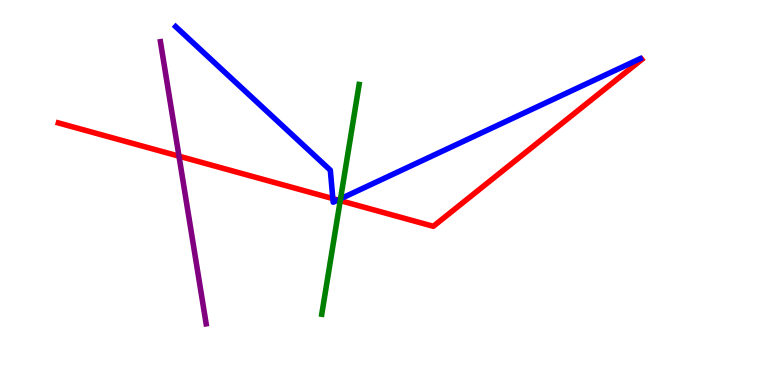[{'lines': ['blue', 'red'], 'intersections': [{'x': 4.29, 'y': 4.84}, {'x': 4.36, 'y': 4.81}]}, {'lines': ['green', 'red'], 'intersections': [{'x': 4.39, 'y': 4.79}]}, {'lines': ['purple', 'red'], 'intersections': [{'x': 2.31, 'y': 5.94}]}, {'lines': ['blue', 'green'], 'intersections': [{'x': 4.39, 'y': 4.84}]}, {'lines': ['blue', 'purple'], 'intersections': []}, {'lines': ['green', 'purple'], 'intersections': []}]